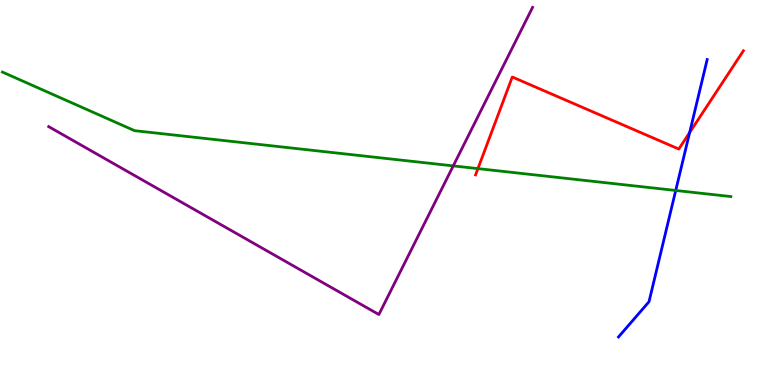[{'lines': ['blue', 'red'], 'intersections': [{'x': 8.9, 'y': 6.56}]}, {'lines': ['green', 'red'], 'intersections': [{'x': 6.17, 'y': 5.62}]}, {'lines': ['purple', 'red'], 'intersections': []}, {'lines': ['blue', 'green'], 'intersections': [{'x': 8.72, 'y': 5.05}]}, {'lines': ['blue', 'purple'], 'intersections': []}, {'lines': ['green', 'purple'], 'intersections': [{'x': 5.85, 'y': 5.69}]}]